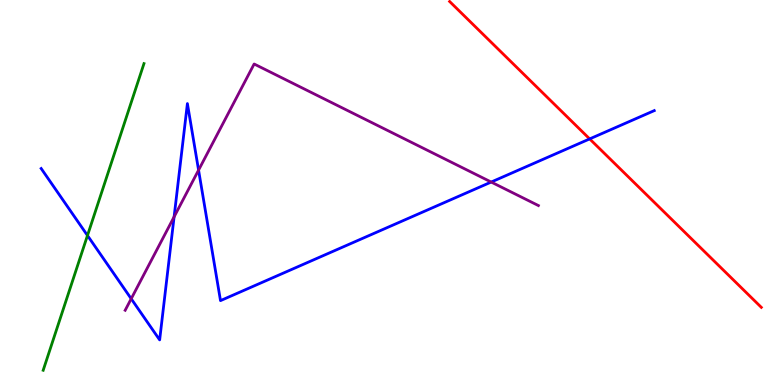[{'lines': ['blue', 'red'], 'intersections': [{'x': 7.61, 'y': 6.39}]}, {'lines': ['green', 'red'], 'intersections': []}, {'lines': ['purple', 'red'], 'intersections': []}, {'lines': ['blue', 'green'], 'intersections': [{'x': 1.13, 'y': 3.88}]}, {'lines': ['blue', 'purple'], 'intersections': [{'x': 1.69, 'y': 2.24}, {'x': 2.25, 'y': 4.37}, {'x': 2.56, 'y': 5.58}, {'x': 6.34, 'y': 5.27}]}, {'lines': ['green', 'purple'], 'intersections': []}]